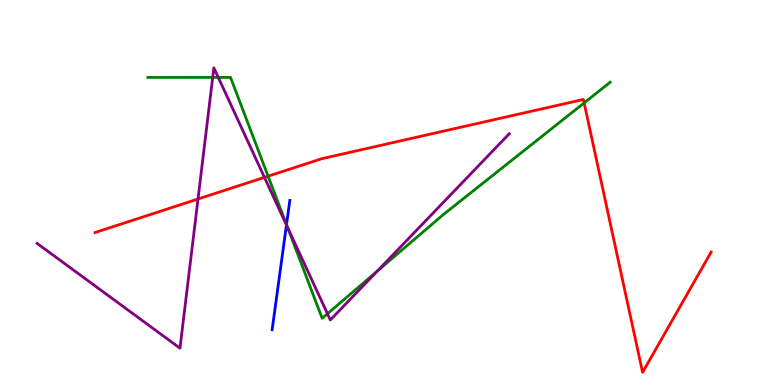[{'lines': ['blue', 'red'], 'intersections': []}, {'lines': ['green', 'red'], 'intersections': [{'x': 3.46, 'y': 5.42}, {'x': 7.54, 'y': 7.33}]}, {'lines': ['purple', 'red'], 'intersections': [{'x': 2.55, 'y': 4.83}, {'x': 3.41, 'y': 5.39}]}, {'lines': ['blue', 'green'], 'intersections': [{'x': 3.7, 'y': 4.17}]}, {'lines': ['blue', 'purple'], 'intersections': [{'x': 3.7, 'y': 4.16}]}, {'lines': ['green', 'purple'], 'intersections': [{'x': 2.74, 'y': 7.99}, {'x': 2.82, 'y': 7.99}, {'x': 3.71, 'y': 4.09}, {'x': 4.23, 'y': 1.85}, {'x': 4.87, 'y': 2.96}]}]